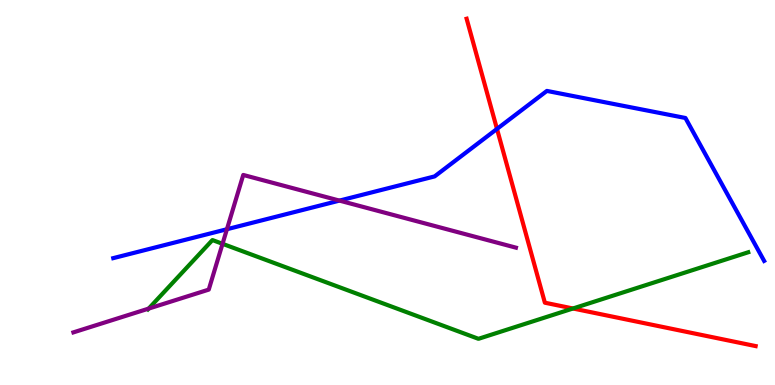[{'lines': ['blue', 'red'], 'intersections': [{'x': 6.41, 'y': 6.65}]}, {'lines': ['green', 'red'], 'intersections': [{'x': 7.39, 'y': 1.99}]}, {'lines': ['purple', 'red'], 'intersections': []}, {'lines': ['blue', 'green'], 'intersections': []}, {'lines': ['blue', 'purple'], 'intersections': [{'x': 2.93, 'y': 4.05}, {'x': 4.38, 'y': 4.79}]}, {'lines': ['green', 'purple'], 'intersections': [{'x': 1.92, 'y': 1.98}, {'x': 2.87, 'y': 3.67}]}]